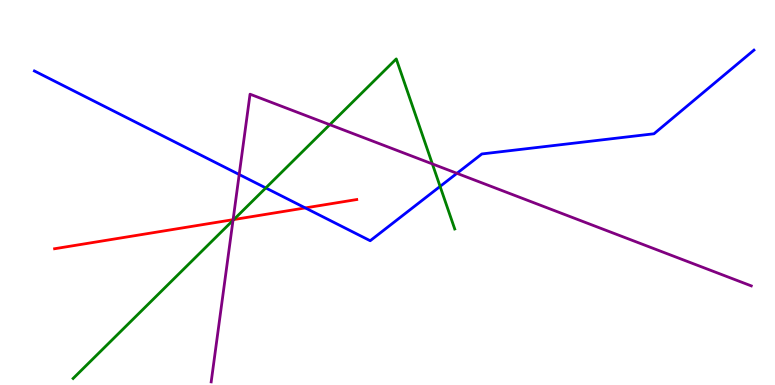[{'lines': ['blue', 'red'], 'intersections': [{'x': 3.94, 'y': 4.6}]}, {'lines': ['green', 'red'], 'intersections': [{'x': 3.02, 'y': 4.3}]}, {'lines': ['purple', 'red'], 'intersections': [{'x': 3.01, 'y': 4.29}]}, {'lines': ['blue', 'green'], 'intersections': [{'x': 3.43, 'y': 5.12}, {'x': 5.68, 'y': 5.16}]}, {'lines': ['blue', 'purple'], 'intersections': [{'x': 3.09, 'y': 5.47}, {'x': 5.9, 'y': 5.5}]}, {'lines': ['green', 'purple'], 'intersections': [{'x': 3.01, 'y': 4.28}, {'x': 4.25, 'y': 6.76}, {'x': 5.58, 'y': 5.74}]}]